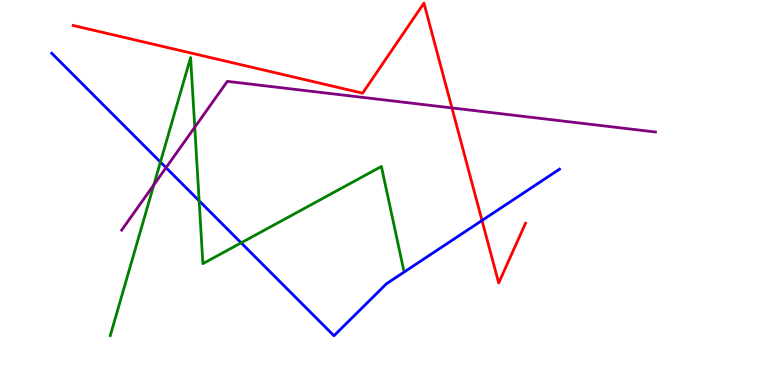[{'lines': ['blue', 'red'], 'intersections': [{'x': 6.22, 'y': 4.27}]}, {'lines': ['green', 'red'], 'intersections': []}, {'lines': ['purple', 'red'], 'intersections': [{'x': 5.83, 'y': 7.2}]}, {'lines': ['blue', 'green'], 'intersections': [{'x': 2.07, 'y': 5.79}, {'x': 2.57, 'y': 4.78}, {'x': 3.11, 'y': 3.69}]}, {'lines': ['blue', 'purple'], 'intersections': [{'x': 2.14, 'y': 5.65}]}, {'lines': ['green', 'purple'], 'intersections': [{'x': 1.98, 'y': 5.2}, {'x': 2.51, 'y': 6.7}]}]